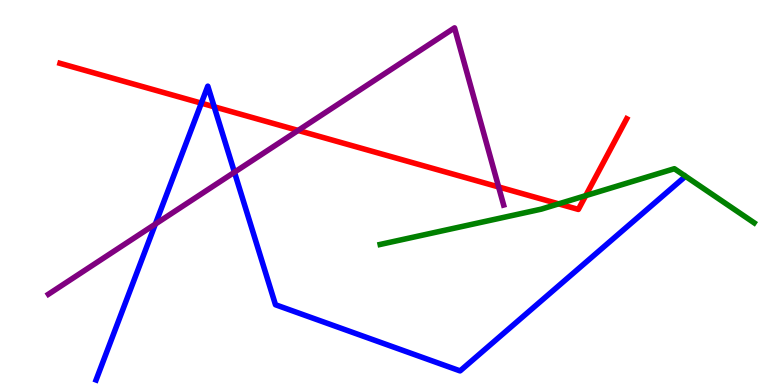[{'lines': ['blue', 'red'], 'intersections': [{'x': 2.6, 'y': 7.32}, {'x': 2.76, 'y': 7.23}]}, {'lines': ['green', 'red'], 'intersections': [{'x': 7.21, 'y': 4.7}, {'x': 7.56, 'y': 4.92}]}, {'lines': ['purple', 'red'], 'intersections': [{'x': 3.85, 'y': 6.61}, {'x': 6.43, 'y': 5.14}]}, {'lines': ['blue', 'green'], 'intersections': []}, {'lines': ['blue', 'purple'], 'intersections': [{'x': 2.0, 'y': 4.18}, {'x': 3.03, 'y': 5.53}]}, {'lines': ['green', 'purple'], 'intersections': []}]